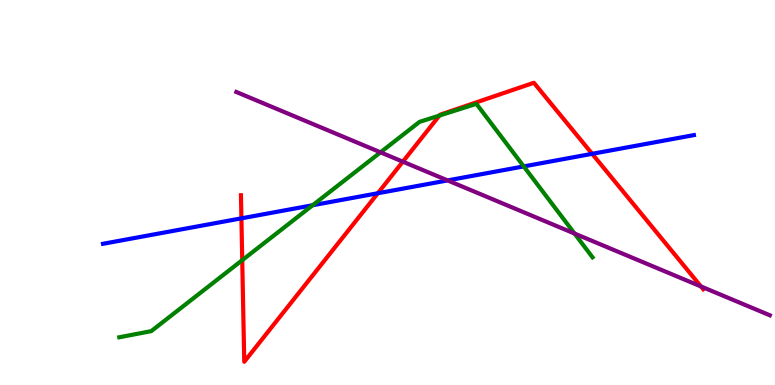[{'lines': ['blue', 'red'], 'intersections': [{'x': 3.11, 'y': 4.33}, {'x': 4.88, 'y': 4.98}, {'x': 7.64, 'y': 6.0}]}, {'lines': ['green', 'red'], 'intersections': [{'x': 3.13, 'y': 3.24}, {'x': 5.67, 'y': 7.0}]}, {'lines': ['purple', 'red'], 'intersections': [{'x': 5.2, 'y': 5.8}, {'x': 9.04, 'y': 2.56}]}, {'lines': ['blue', 'green'], 'intersections': [{'x': 4.03, 'y': 4.67}, {'x': 6.76, 'y': 5.68}]}, {'lines': ['blue', 'purple'], 'intersections': [{'x': 5.78, 'y': 5.31}]}, {'lines': ['green', 'purple'], 'intersections': [{'x': 4.91, 'y': 6.04}, {'x': 7.41, 'y': 3.93}]}]